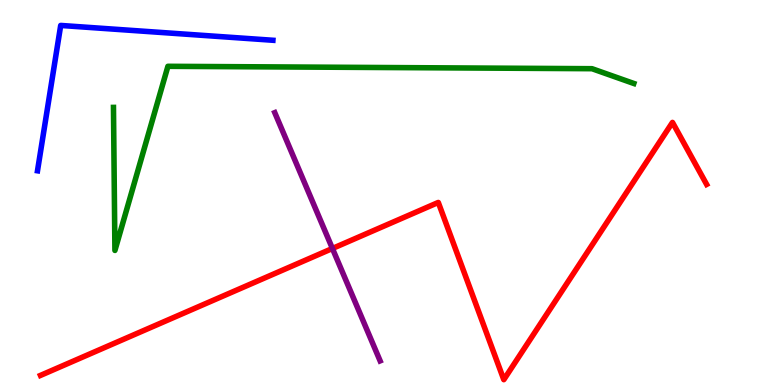[{'lines': ['blue', 'red'], 'intersections': []}, {'lines': ['green', 'red'], 'intersections': []}, {'lines': ['purple', 'red'], 'intersections': [{'x': 4.29, 'y': 3.55}]}, {'lines': ['blue', 'green'], 'intersections': []}, {'lines': ['blue', 'purple'], 'intersections': []}, {'lines': ['green', 'purple'], 'intersections': []}]